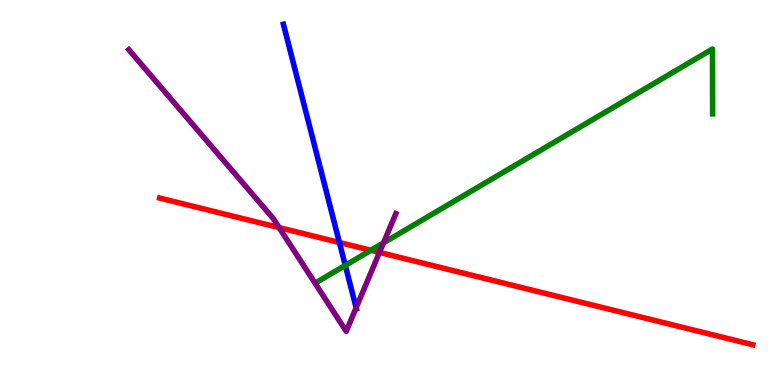[{'lines': ['blue', 'red'], 'intersections': [{'x': 4.38, 'y': 3.7}]}, {'lines': ['green', 'red'], 'intersections': [{'x': 4.79, 'y': 3.5}]}, {'lines': ['purple', 'red'], 'intersections': [{'x': 3.6, 'y': 4.09}, {'x': 4.9, 'y': 3.44}]}, {'lines': ['blue', 'green'], 'intersections': [{'x': 4.46, 'y': 3.11}]}, {'lines': ['blue', 'purple'], 'intersections': [{'x': 4.6, 'y': 2.01}]}, {'lines': ['green', 'purple'], 'intersections': [{'x': 4.95, 'y': 3.69}]}]